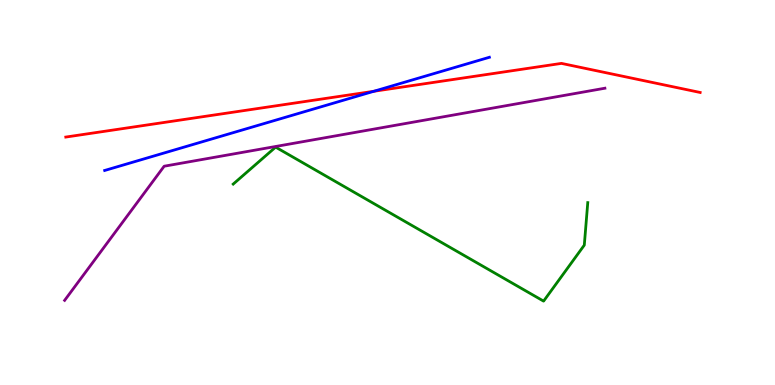[{'lines': ['blue', 'red'], 'intersections': [{'x': 4.82, 'y': 7.63}]}, {'lines': ['green', 'red'], 'intersections': []}, {'lines': ['purple', 'red'], 'intersections': []}, {'lines': ['blue', 'green'], 'intersections': []}, {'lines': ['blue', 'purple'], 'intersections': []}, {'lines': ['green', 'purple'], 'intersections': []}]